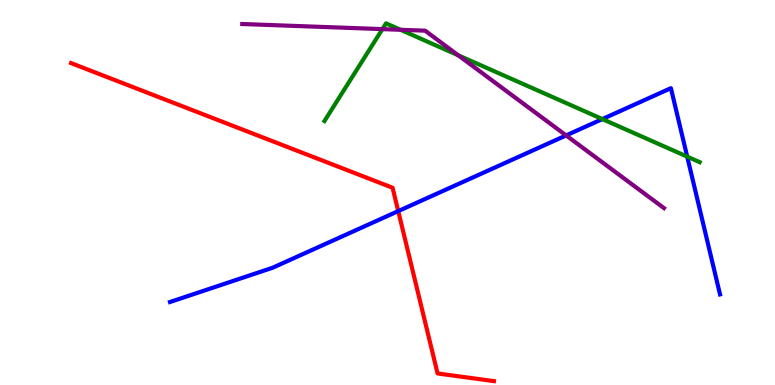[{'lines': ['blue', 'red'], 'intersections': [{'x': 5.14, 'y': 4.52}]}, {'lines': ['green', 'red'], 'intersections': []}, {'lines': ['purple', 'red'], 'intersections': []}, {'lines': ['blue', 'green'], 'intersections': [{'x': 7.77, 'y': 6.91}, {'x': 8.87, 'y': 5.93}]}, {'lines': ['blue', 'purple'], 'intersections': [{'x': 7.3, 'y': 6.48}]}, {'lines': ['green', 'purple'], 'intersections': [{'x': 4.93, 'y': 9.24}, {'x': 5.17, 'y': 9.23}, {'x': 5.91, 'y': 8.56}]}]